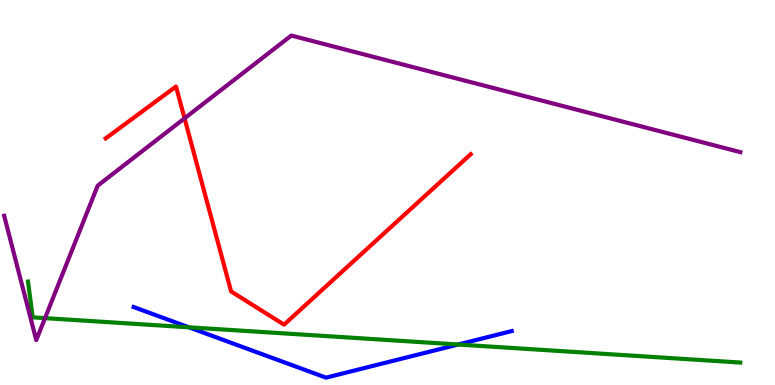[{'lines': ['blue', 'red'], 'intersections': []}, {'lines': ['green', 'red'], 'intersections': []}, {'lines': ['purple', 'red'], 'intersections': [{'x': 2.38, 'y': 6.93}]}, {'lines': ['blue', 'green'], 'intersections': [{'x': 2.44, 'y': 1.5}, {'x': 5.91, 'y': 1.05}]}, {'lines': ['blue', 'purple'], 'intersections': []}, {'lines': ['green', 'purple'], 'intersections': [{'x': 0.581, 'y': 1.74}]}]